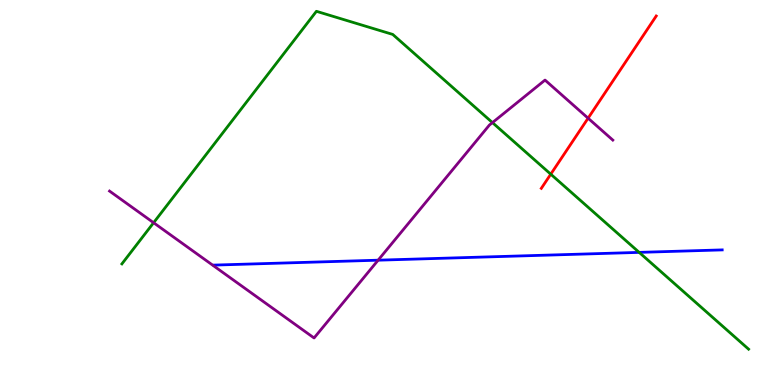[{'lines': ['blue', 'red'], 'intersections': []}, {'lines': ['green', 'red'], 'intersections': [{'x': 7.11, 'y': 5.48}]}, {'lines': ['purple', 'red'], 'intersections': [{'x': 7.59, 'y': 6.93}]}, {'lines': ['blue', 'green'], 'intersections': [{'x': 8.25, 'y': 3.44}]}, {'lines': ['blue', 'purple'], 'intersections': [{'x': 4.88, 'y': 3.24}]}, {'lines': ['green', 'purple'], 'intersections': [{'x': 1.98, 'y': 4.21}, {'x': 6.35, 'y': 6.82}]}]